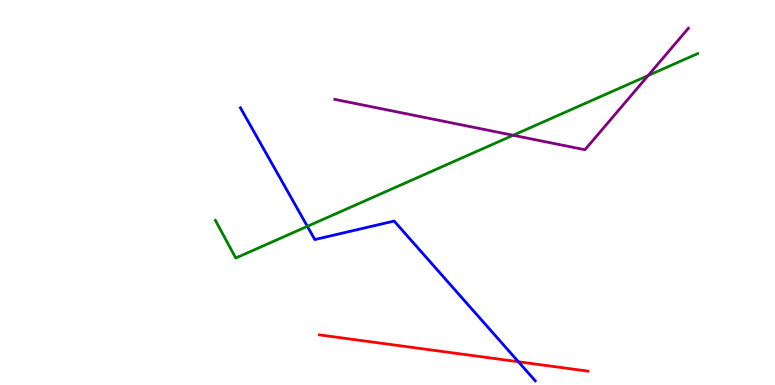[{'lines': ['blue', 'red'], 'intersections': [{'x': 6.69, 'y': 0.604}]}, {'lines': ['green', 'red'], 'intersections': []}, {'lines': ['purple', 'red'], 'intersections': []}, {'lines': ['blue', 'green'], 'intersections': [{'x': 3.97, 'y': 4.12}]}, {'lines': ['blue', 'purple'], 'intersections': []}, {'lines': ['green', 'purple'], 'intersections': [{'x': 6.62, 'y': 6.49}, {'x': 8.36, 'y': 8.04}]}]